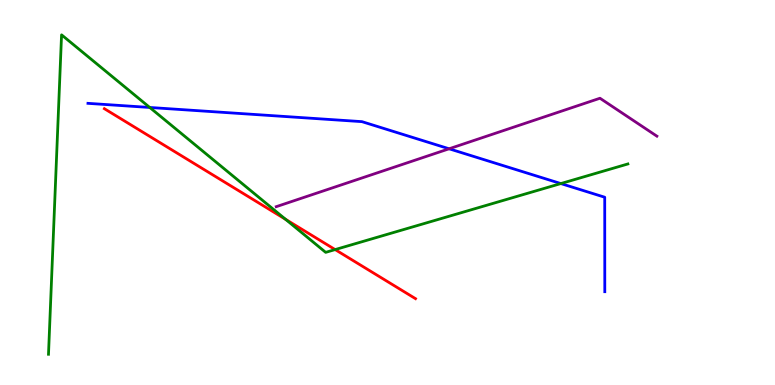[{'lines': ['blue', 'red'], 'intersections': []}, {'lines': ['green', 'red'], 'intersections': [{'x': 3.68, 'y': 4.3}, {'x': 4.32, 'y': 3.52}]}, {'lines': ['purple', 'red'], 'intersections': []}, {'lines': ['blue', 'green'], 'intersections': [{'x': 1.93, 'y': 7.21}, {'x': 7.24, 'y': 5.23}]}, {'lines': ['blue', 'purple'], 'intersections': [{'x': 5.79, 'y': 6.14}]}, {'lines': ['green', 'purple'], 'intersections': []}]